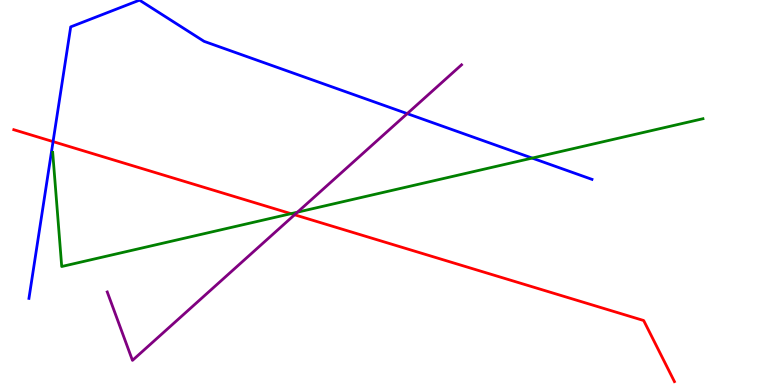[{'lines': ['blue', 'red'], 'intersections': [{'x': 0.685, 'y': 6.32}]}, {'lines': ['green', 'red'], 'intersections': [{'x': 3.75, 'y': 4.45}]}, {'lines': ['purple', 'red'], 'intersections': [{'x': 3.8, 'y': 4.42}]}, {'lines': ['blue', 'green'], 'intersections': [{'x': 6.87, 'y': 5.89}]}, {'lines': ['blue', 'purple'], 'intersections': [{'x': 5.25, 'y': 7.05}]}, {'lines': ['green', 'purple'], 'intersections': [{'x': 3.84, 'y': 4.49}]}]